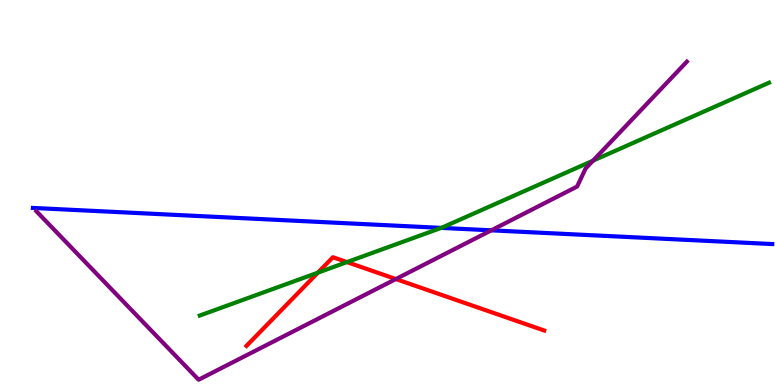[{'lines': ['blue', 'red'], 'intersections': []}, {'lines': ['green', 'red'], 'intersections': [{'x': 4.1, 'y': 2.92}, {'x': 4.48, 'y': 3.19}]}, {'lines': ['purple', 'red'], 'intersections': [{'x': 5.11, 'y': 2.75}]}, {'lines': ['blue', 'green'], 'intersections': [{'x': 5.69, 'y': 4.08}]}, {'lines': ['blue', 'purple'], 'intersections': [{'x': 6.34, 'y': 4.02}]}, {'lines': ['green', 'purple'], 'intersections': [{'x': 7.65, 'y': 5.83}]}]